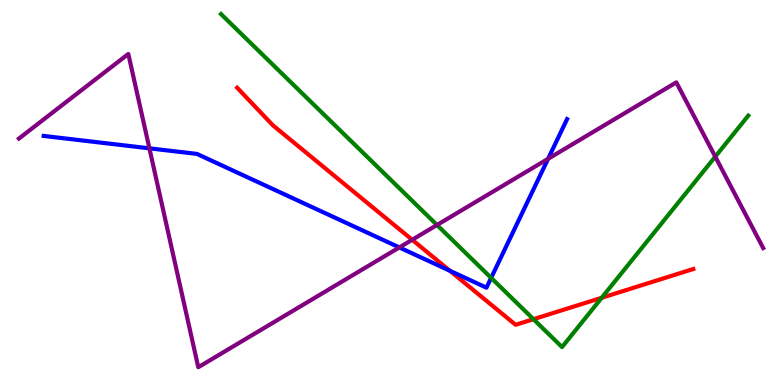[{'lines': ['blue', 'red'], 'intersections': [{'x': 5.81, 'y': 2.97}]}, {'lines': ['green', 'red'], 'intersections': [{'x': 6.88, 'y': 1.71}, {'x': 7.76, 'y': 2.27}]}, {'lines': ['purple', 'red'], 'intersections': [{'x': 5.32, 'y': 3.77}]}, {'lines': ['blue', 'green'], 'intersections': [{'x': 6.34, 'y': 2.78}]}, {'lines': ['blue', 'purple'], 'intersections': [{'x': 1.93, 'y': 6.15}, {'x': 5.15, 'y': 3.57}, {'x': 7.07, 'y': 5.88}]}, {'lines': ['green', 'purple'], 'intersections': [{'x': 5.64, 'y': 4.16}, {'x': 9.23, 'y': 5.93}]}]